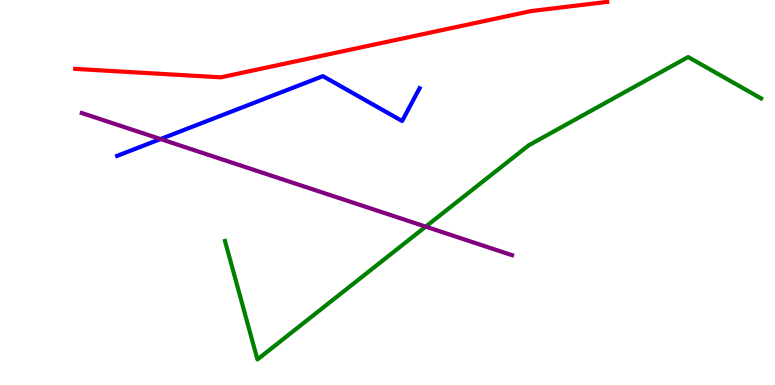[{'lines': ['blue', 'red'], 'intersections': []}, {'lines': ['green', 'red'], 'intersections': []}, {'lines': ['purple', 'red'], 'intersections': []}, {'lines': ['blue', 'green'], 'intersections': []}, {'lines': ['blue', 'purple'], 'intersections': [{'x': 2.07, 'y': 6.39}]}, {'lines': ['green', 'purple'], 'intersections': [{'x': 5.49, 'y': 4.11}]}]